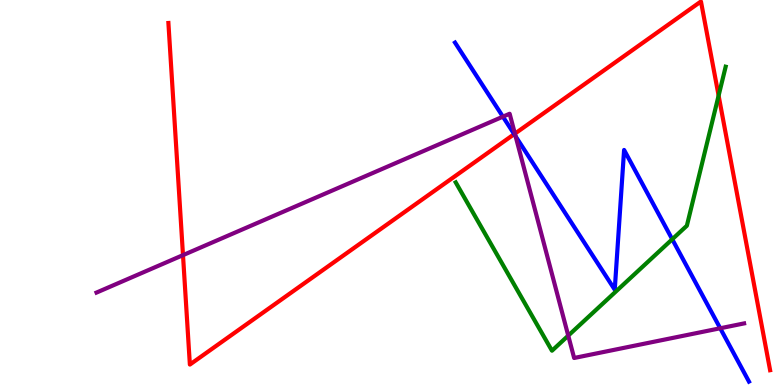[{'lines': ['blue', 'red'], 'intersections': [{'x': 6.63, 'y': 6.52}]}, {'lines': ['green', 'red'], 'intersections': [{'x': 9.27, 'y': 7.52}]}, {'lines': ['purple', 'red'], 'intersections': [{'x': 2.36, 'y': 3.37}, {'x': 6.64, 'y': 6.53}]}, {'lines': ['blue', 'green'], 'intersections': [{'x': 8.67, 'y': 3.79}]}, {'lines': ['blue', 'purple'], 'intersections': [{'x': 6.49, 'y': 6.97}, {'x': 6.65, 'y': 6.46}, {'x': 9.29, 'y': 1.47}]}, {'lines': ['green', 'purple'], 'intersections': [{'x': 7.33, 'y': 1.28}]}]